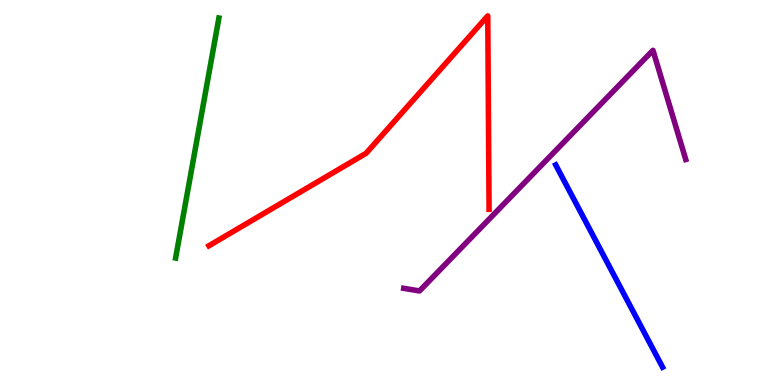[{'lines': ['blue', 'red'], 'intersections': []}, {'lines': ['green', 'red'], 'intersections': []}, {'lines': ['purple', 'red'], 'intersections': []}, {'lines': ['blue', 'green'], 'intersections': []}, {'lines': ['blue', 'purple'], 'intersections': []}, {'lines': ['green', 'purple'], 'intersections': []}]